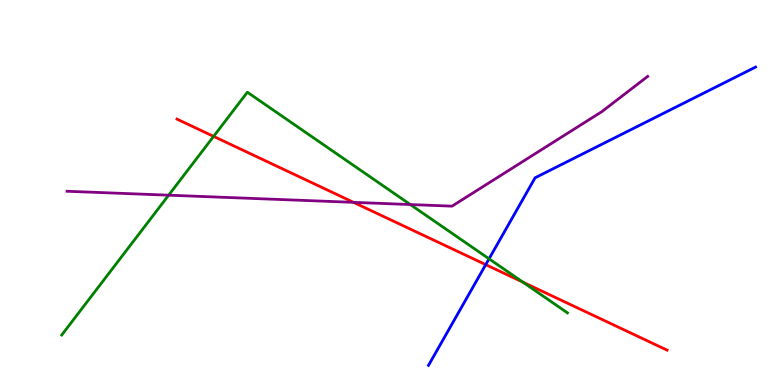[{'lines': ['blue', 'red'], 'intersections': [{'x': 6.27, 'y': 3.13}]}, {'lines': ['green', 'red'], 'intersections': [{'x': 2.76, 'y': 6.46}, {'x': 6.75, 'y': 2.67}]}, {'lines': ['purple', 'red'], 'intersections': [{'x': 4.56, 'y': 4.74}]}, {'lines': ['blue', 'green'], 'intersections': [{'x': 6.31, 'y': 3.28}]}, {'lines': ['blue', 'purple'], 'intersections': []}, {'lines': ['green', 'purple'], 'intersections': [{'x': 2.18, 'y': 4.93}, {'x': 5.29, 'y': 4.69}]}]